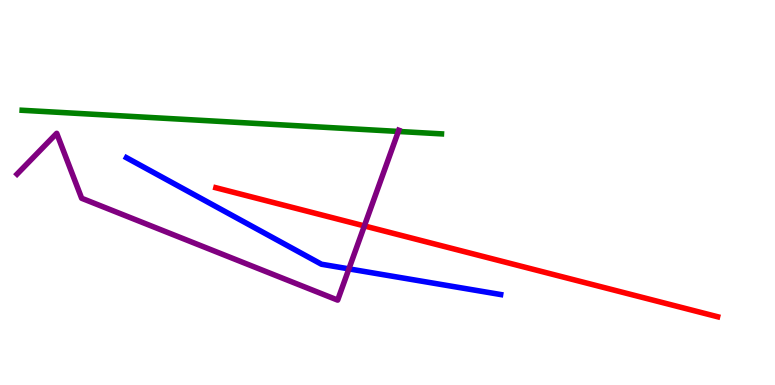[{'lines': ['blue', 'red'], 'intersections': []}, {'lines': ['green', 'red'], 'intersections': []}, {'lines': ['purple', 'red'], 'intersections': [{'x': 4.7, 'y': 4.13}]}, {'lines': ['blue', 'green'], 'intersections': []}, {'lines': ['blue', 'purple'], 'intersections': [{'x': 4.5, 'y': 3.02}]}, {'lines': ['green', 'purple'], 'intersections': [{'x': 5.14, 'y': 6.59}]}]